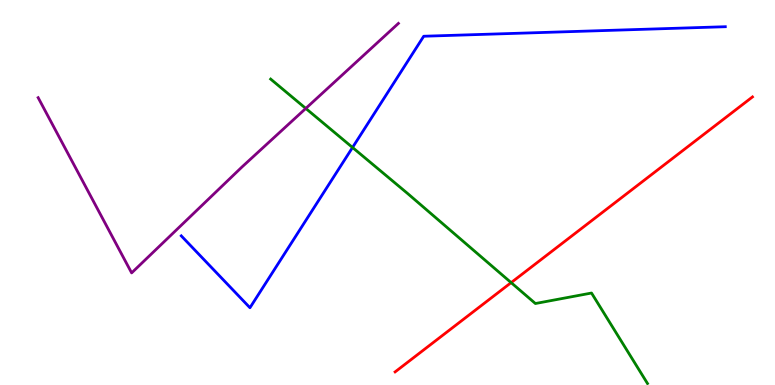[{'lines': ['blue', 'red'], 'intersections': []}, {'lines': ['green', 'red'], 'intersections': [{'x': 6.6, 'y': 2.66}]}, {'lines': ['purple', 'red'], 'intersections': []}, {'lines': ['blue', 'green'], 'intersections': [{'x': 4.55, 'y': 6.17}]}, {'lines': ['blue', 'purple'], 'intersections': []}, {'lines': ['green', 'purple'], 'intersections': [{'x': 3.95, 'y': 7.18}]}]